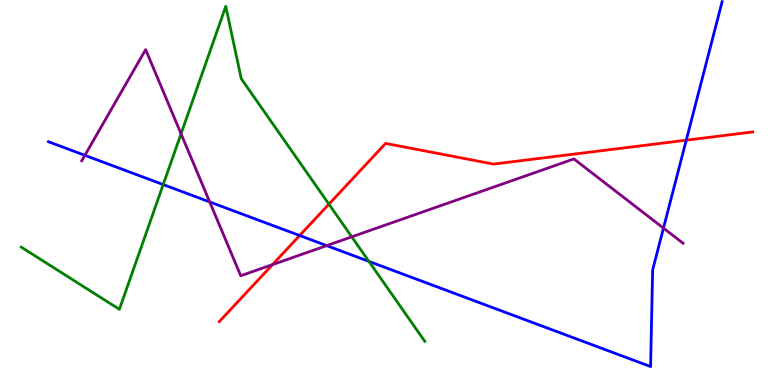[{'lines': ['blue', 'red'], 'intersections': [{'x': 3.87, 'y': 3.88}, {'x': 8.85, 'y': 6.36}]}, {'lines': ['green', 'red'], 'intersections': [{'x': 4.24, 'y': 4.7}]}, {'lines': ['purple', 'red'], 'intersections': [{'x': 3.52, 'y': 3.13}]}, {'lines': ['blue', 'green'], 'intersections': [{'x': 2.11, 'y': 5.21}, {'x': 4.76, 'y': 3.21}]}, {'lines': ['blue', 'purple'], 'intersections': [{'x': 1.1, 'y': 5.97}, {'x': 2.71, 'y': 4.75}, {'x': 4.22, 'y': 3.62}, {'x': 8.56, 'y': 4.07}]}, {'lines': ['green', 'purple'], 'intersections': [{'x': 2.34, 'y': 6.53}, {'x': 4.54, 'y': 3.85}]}]